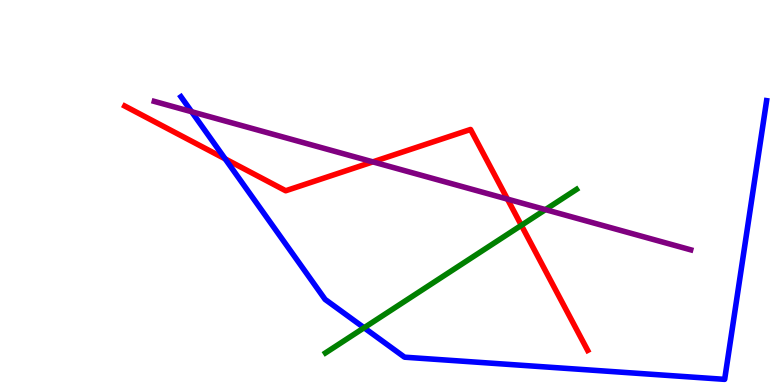[{'lines': ['blue', 'red'], 'intersections': [{'x': 2.91, 'y': 5.87}]}, {'lines': ['green', 'red'], 'intersections': [{'x': 6.73, 'y': 4.15}]}, {'lines': ['purple', 'red'], 'intersections': [{'x': 4.81, 'y': 5.8}, {'x': 6.55, 'y': 4.83}]}, {'lines': ['blue', 'green'], 'intersections': [{'x': 4.7, 'y': 1.49}]}, {'lines': ['blue', 'purple'], 'intersections': [{'x': 2.47, 'y': 7.1}]}, {'lines': ['green', 'purple'], 'intersections': [{'x': 7.04, 'y': 4.56}]}]